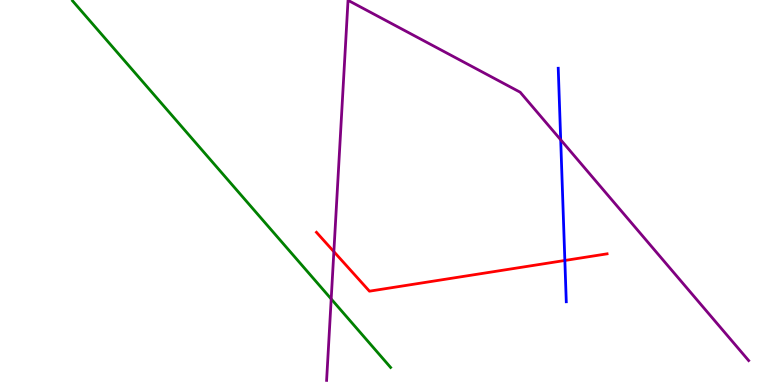[{'lines': ['blue', 'red'], 'intersections': [{'x': 7.29, 'y': 3.23}]}, {'lines': ['green', 'red'], 'intersections': []}, {'lines': ['purple', 'red'], 'intersections': [{'x': 4.31, 'y': 3.46}]}, {'lines': ['blue', 'green'], 'intersections': []}, {'lines': ['blue', 'purple'], 'intersections': [{'x': 7.23, 'y': 6.37}]}, {'lines': ['green', 'purple'], 'intersections': [{'x': 4.27, 'y': 2.23}]}]